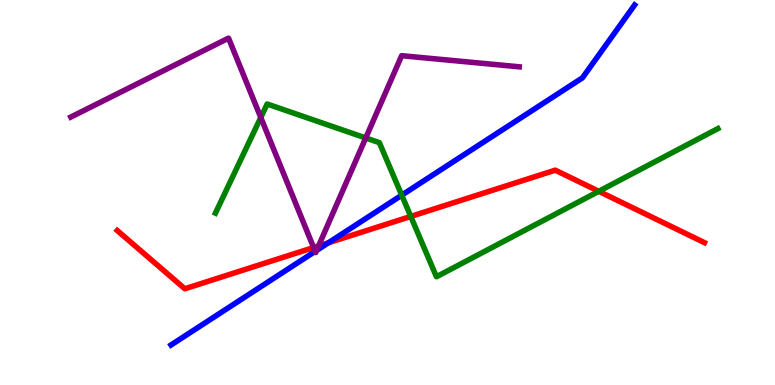[{'lines': ['blue', 'red'], 'intersections': [{'x': 4.24, 'y': 3.69}]}, {'lines': ['green', 'red'], 'intersections': [{'x': 5.3, 'y': 4.38}, {'x': 7.73, 'y': 5.03}]}, {'lines': ['purple', 'red'], 'intersections': [{'x': 4.05, 'y': 3.57}, {'x': 4.11, 'y': 3.61}]}, {'lines': ['blue', 'green'], 'intersections': [{'x': 5.18, 'y': 4.93}]}, {'lines': ['blue', 'purple'], 'intersections': [{'x': 4.07, 'y': 3.47}, {'x': 4.09, 'y': 3.49}]}, {'lines': ['green', 'purple'], 'intersections': [{'x': 3.36, 'y': 6.95}, {'x': 4.72, 'y': 6.42}]}]